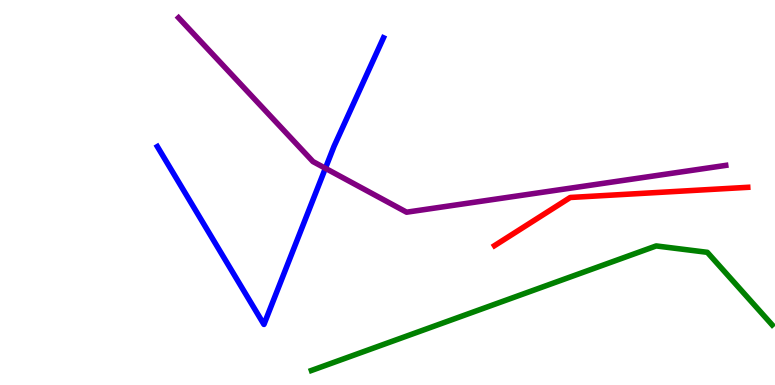[{'lines': ['blue', 'red'], 'intersections': []}, {'lines': ['green', 'red'], 'intersections': []}, {'lines': ['purple', 'red'], 'intersections': []}, {'lines': ['blue', 'green'], 'intersections': []}, {'lines': ['blue', 'purple'], 'intersections': [{'x': 4.2, 'y': 5.63}]}, {'lines': ['green', 'purple'], 'intersections': []}]